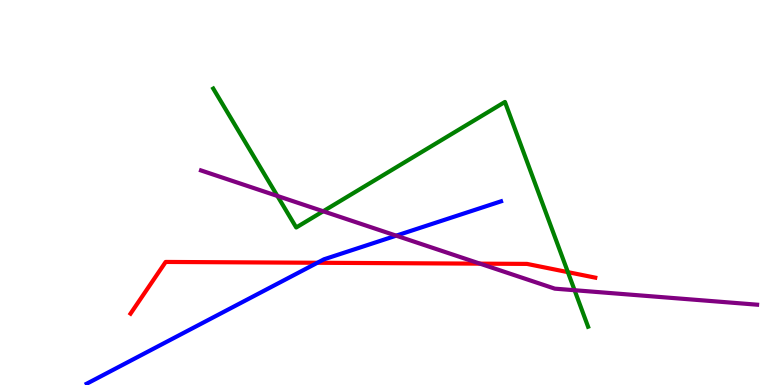[{'lines': ['blue', 'red'], 'intersections': [{'x': 4.1, 'y': 3.17}]}, {'lines': ['green', 'red'], 'intersections': [{'x': 7.33, 'y': 2.93}]}, {'lines': ['purple', 'red'], 'intersections': [{'x': 6.19, 'y': 3.15}]}, {'lines': ['blue', 'green'], 'intersections': []}, {'lines': ['blue', 'purple'], 'intersections': [{'x': 5.11, 'y': 3.88}]}, {'lines': ['green', 'purple'], 'intersections': [{'x': 3.58, 'y': 4.91}, {'x': 4.17, 'y': 4.51}, {'x': 7.41, 'y': 2.46}]}]